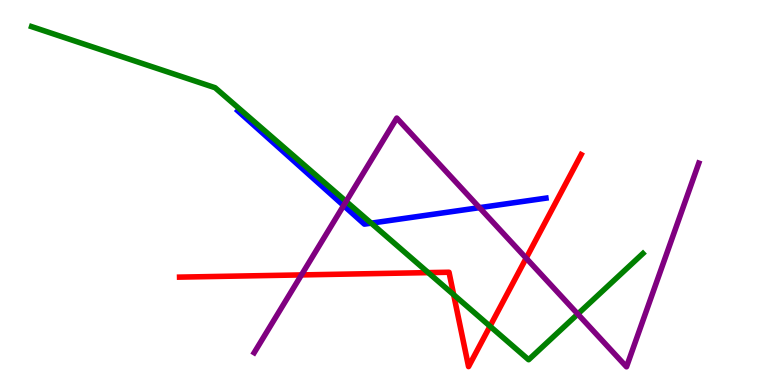[{'lines': ['blue', 'red'], 'intersections': []}, {'lines': ['green', 'red'], 'intersections': [{'x': 5.53, 'y': 2.92}, {'x': 5.85, 'y': 2.35}, {'x': 6.32, 'y': 1.53}]}, {'lines': ['purple', 'red'], 'intersections': [{'x': 3.89, 'y': 2.86}, {'x': 6.79, 'y': 3.29}]}, {'lines': ['blue', 'green'], 'intersections': [{'x': 4.79, 'y': 4.2}]}, {'lines': ['blue', 'purple'], 'intersections': [{'x': 4.43, 'y': 4.66}, {'x': 6.19, 'y': 4.61}]}, {'lines': ['green', 'purple'], 'intersections': [{'x': 4.47, 'y': 4.77}, {'x': 7.46, 'y': 1.84}]}]